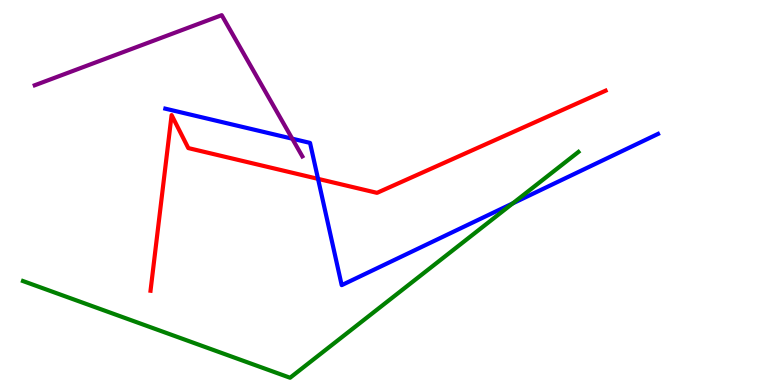[{'lines': ['blue', 'red'], 'intersections': [{'x': 4.1, 'y': 5.35}]}, {'lines': ['green', 'red'], 'intersections': []}, {'lines': ['purple', 'red'], 'intersections': []}, {'lines': ['blue', 'green'], 'intersections': [{'x': 6.62, 'y': 4.72}]}, {'lines': ['blue', 'purple'], 'intersections': [{'x': 3.77, 'y': 6.4}]}, {'lines': ['green', 'purple'], 'intersections': []}]